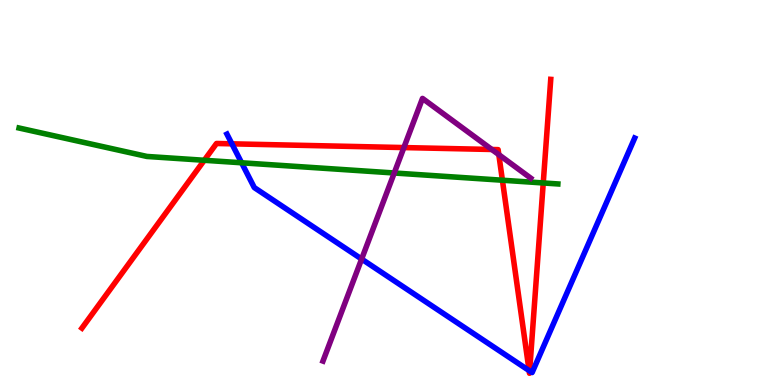[{'lines': ['blue', 'red'], 'intersections': [{'x': 2.99, 'y': 6.26}, {'x': 6.83, 'y': 0.375}, {'x': 6.83, 'y': 0.365}]}, {'lines': ['green', 'red'], 'intersections': [{'x': 2.64, 'y': 5.84}, {'x': 6.48, 'y': 5.32}, {'x': 7.01, 'y': 5.25}]}, {'lines': ['purple', 'red'], 'intersections': [{'x': 5.21, 'y': 6.17}, {'x': 6.35, 'y': 6.12}, {'x': 6.44, 'y': 5.98}]}, {'lines': ['blue', 'green'], 'intersections': [{'x': 3.12, 'y': 5.77}]}, {'lines': ['blue', 'purple'], 'intersections': [{'x': 4.67, 'y': 3.27}]}, {'lines': ['green', 'purple'], 'intersections': [{'x': 5.09, 'y': 5.51}]}]